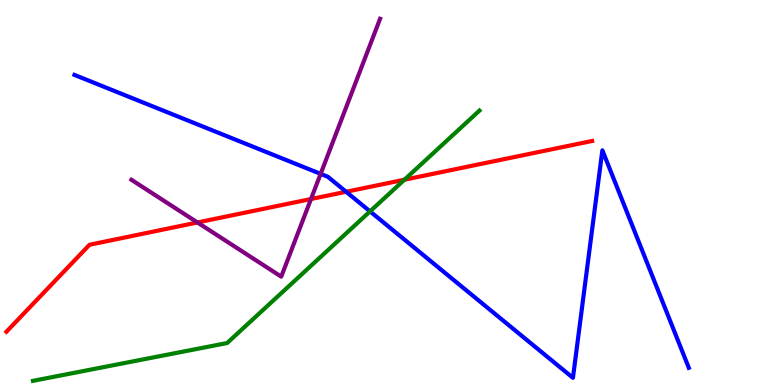[{'lines': ['blue', 'red'], 'intersections': [{'x': 4.47, 'y': 5.02}]}, {'lines': ['green', 'red'], 'intersections': [{'x': 5.22, 'y': 5.33}]}, {'lines': ['purple', 'red'], 'intersections': [{'x': 2.55, 'y': 4.22}, {'x': 4.01, 'y': 4.83}]}, {'lines': ['blue', 'green'], 'intersections': [{'x': 4.77, 'y': 4.51}]}, {'lines': ['blue', 'purple'], 'intersections': [{'x': 4.14, 'y': 5.48}]}, {'lines': ['green', 'purple'], 'intersections': []}]